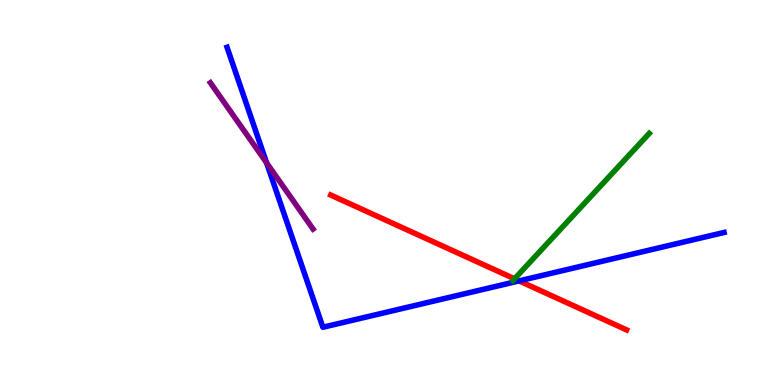[{'lines': ['blue', 'red'], 'intersections': [{'x': 6.7, 'y': 2.7}]}, {'lines': ['green', 'red'], 'intersections': [{'x': 6.64, 'y': 2.76}]}, {'lines': ['purple', 'red'], 'intersections': []}, {'lines': ['blue', 'green'], 'intersections': []}, {'lines': ['blue', 'purple'], 'intersections': [{'x': 3.44, 'y': 5.77}]}, {'lines': ['green', 'purple'], 'intersections': []}]